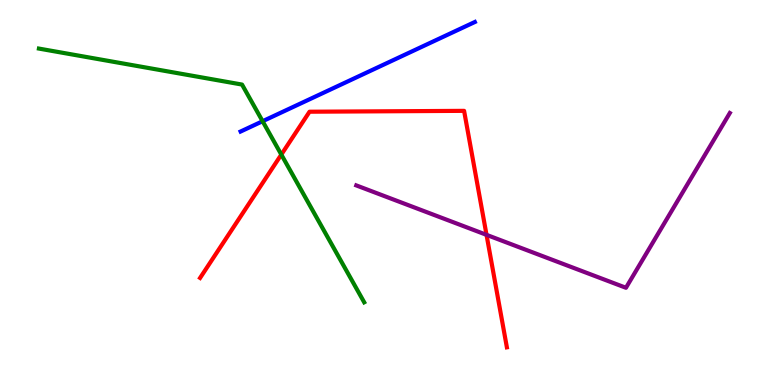[{'lines': ['blue', 'red'], 'intersections': []}, {'lines': ['green', 'red'], 'intersections': [{'x': 3.63, 'y': 5.98}]}, {'lines': ['purple', 'red'], 'intersections': [{'x': 6.28, 'y': 3.9}]}, {'lines': ['blue', 'green'], 'intersections': [{'x': 3.39, 'y': 6.85}]}, {'lines': ['blue', 'purple'], 'intersections': []}, {'lines': ['green', 'purple'], 'intersections': []}]